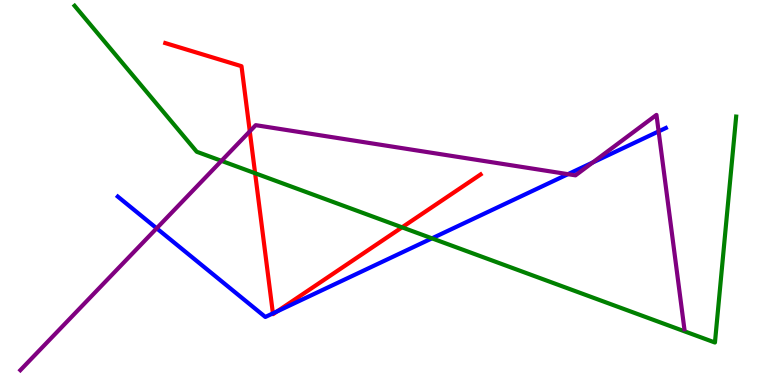[{'lines': ['blue', 'red'], 'intersections': [{'x': 3.52, 'y': 1.86}, {'x': 3.58, 'y': 1.91}]}, {'lines': ['green', 'red'], 'intersections': [{'x': 3.29, 'y': 5.5}, {'x': 5.19, 'y': 4.1}]}, {'lines': ['purple', 'red'], 'intersections': [{'x': 3.22, 'y': 6.59}]}, {'lines': ['blue', 'green'], 'intersections': [{'x': 5.57, 'y': 3.81}]}, {'lines': ['blue', 'purple'], 'intersections': [{'x': 2.02, 'y': 4.07}, {'x': 7.33, 'y': 5.48}, {'x': 7.65, 'y': 5.78}, {'x': 8.5, 'y': 6.59}]}, {'lines': ['green', 'purple'], 'intersections': [{'x': 2.86, 'y': 5.82}]}]